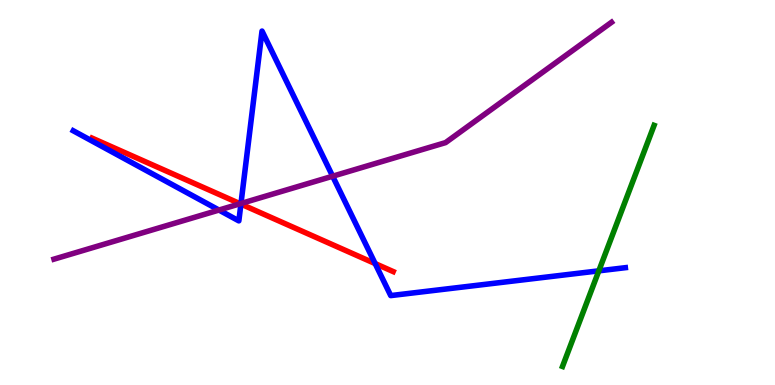[{'lines': ['blue', 'red'], 'intersections': [{'x': 3.11, 'y': 4.7}, {'x': 4.84, 'y': 3.15}]}, {'lines': ['green', 'red'], 'intersections': []}, {'lines': ['purple', 'red'], 'intersections': [{'x': 3.1, 'y': 4.71}]}, {'lines': ['blue', 'green'], 'intersections': [{'x': 7.73, 'y': 2.97}]}, {'lines': ['blue', 'purple'], 'intersections': [{'x': 2.83, 'y': 4.54}, {'x': 3.11, 'y': 4.71}, {'x': 4.29, 'y': 5.42}]}, {'lines': ['green', 'purple'], 'intersections': []}]